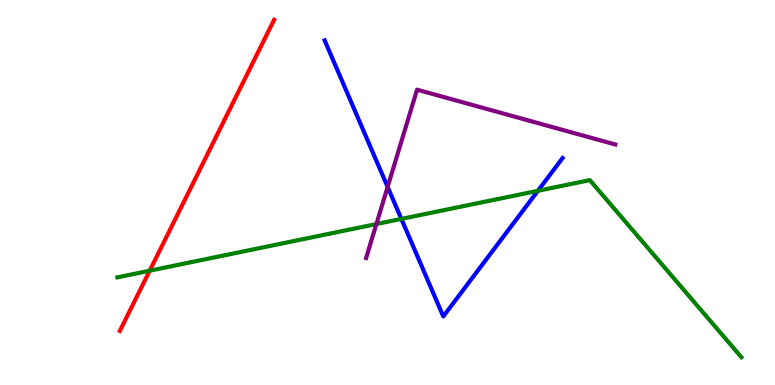[{'lines': ['blue', 'red'], 'intersections': []}, {'lines': ['green', 'red'], 'intersections': [{'x': 1.93, 'y': 2.97}]}, {'lines': ['purple', 'red'], 'intersections': []}, {'lines': ['blue', 'green'], 'intersections': [{'x': 5.18, 'y': 4.31}, {'x': 6.94, 'y': 5.04}]}, {'lines': ['blue', 'purple'], 'intersections': [{'x': 5.0, 'y': 5.14}]}, {'lines': ['green', 'purple'], 'intersections': [{'x': 4.86, 'y': 4.18}]}]